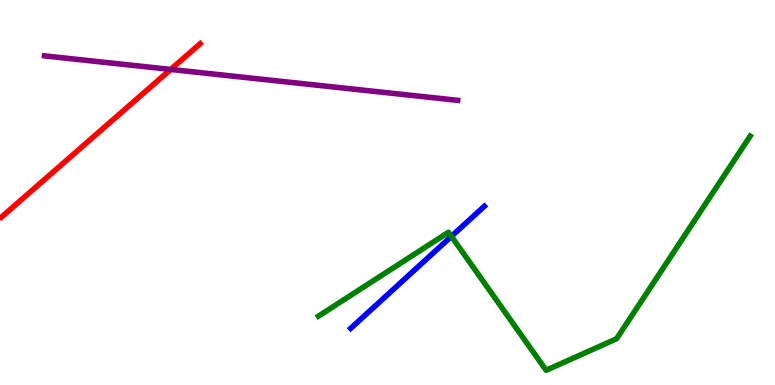[{'lines': ['blue', 'red'], 'intersections': []}, {'lines': ['green', 'red'], 'intersections': []}, {'lines': ['purple', 'red'], 'intersections': [{'x': 2.2, 'y': 8.2}]}, {'lines': ['blue', 'green'], 'intersections': [{'x': 5.82, 'y': 3.86}]}, {'lines': ['blue', 'purple'], 'intersections': []}, {'lines': ['green', 'purple'], 'intersections': []}]